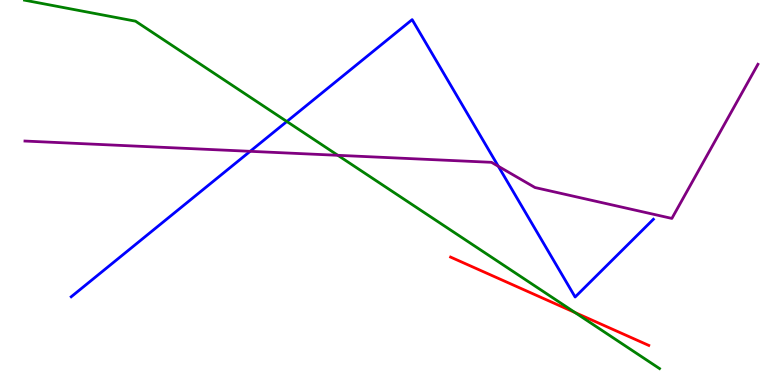[{'lines': ['blue', 'red'], 'intersections': []}, {'lines': ['green', 'red'], 'intersections': [{'x': 7.42, 'y': 1.88}]}, {'lines': ['purple', 'red'], 'intersections': []}, {'lines': ['blue', 'green'], 'intersections': [{'x': 3.7, 'y': 6.84}]}, {'lines': ['blue', 'purple'], 'intersections': [{'x': 3.23, 'y': 6.07}, {'x': 6.43, 'y': 5.68}]}, {'lines': ['green', 'purple'], 'intersections': [{'x': 4.36, 'y': 5.97}]}]